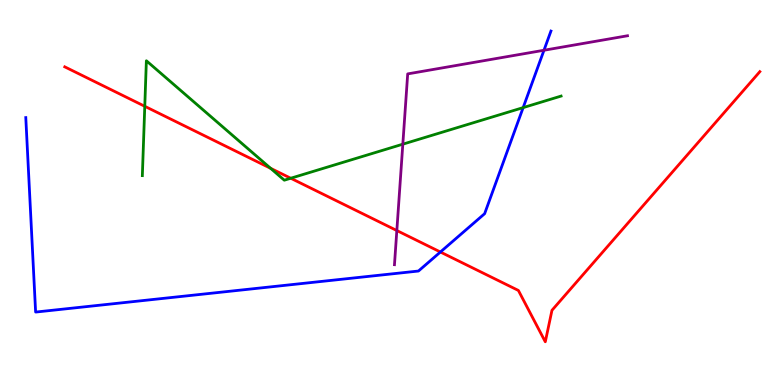[{'lines': ['blue', 'red'], 'intersections': [{'x': 5.68, 'y': 3.45}]}, {'lines': ['green', 'red'], 'intersections': [{'x': 1.87, 'y': 7.24}, {'x': 3.49, 'y': 5.63}, {'x': 3.75, 'y': 5.37}]}, {'lines': ['purple', 'red'], 'intersections': [{'x': 5.12, 'y': 4.01}]}, {'lines': ['blue', 'green'], 'intersections': [{'x': 6.75, 'y': 7.2}]}, {'lines': ['blue', 'purple'], 'intersections': [{'x': 7.02, 'y': 8.69}]}, {'lines': ['green', 'purple'], 'intersections': [{'x': 5.2, 'y': 6.26}]}]